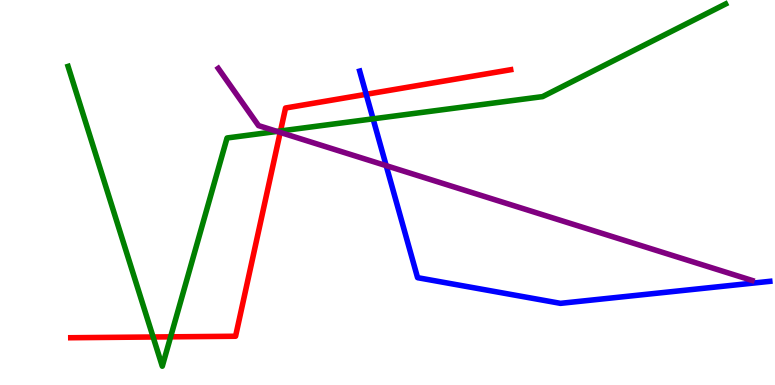[{'lines': ['blue', 'red'], 'intersections': [{'x': 4.73, 'y': 7.55}]}, {'lines': ['green', 'red'], 'intersections': [{'x': 1.98, 'y': 1.25}, {'x': 2.2, 'y': 1.25}, {'x': 3.62, 'y': 6.6}]}, {'lines': ['purple', 'red'], 'intersections': [{'x': 3.62, 'y': 6.56}]}, {'lines': ['blue', 'green'], 'intersections': [{'x': 4.81, 'y': 6.91}]}, {'lines': ['blue', 'purple'], 'intersections': [{'x': 4.98, 'y': 5.7}]}, {'lines': ['green', 'purple'], 'intersections': [{'x': 3.57, 'y': 6.59}]}]